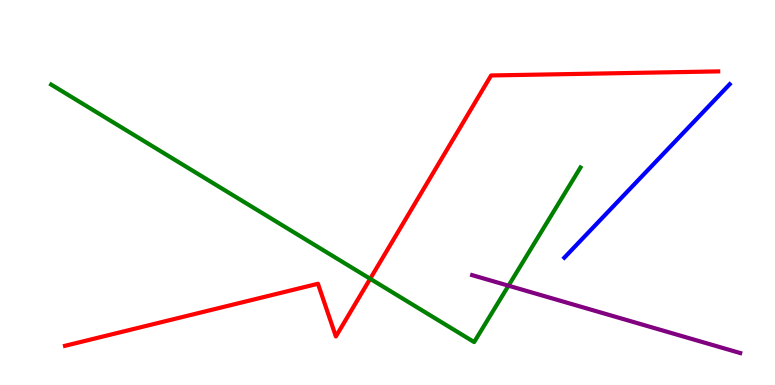[{'lines': ['blue', 'red'], 'intersections': []}, {'lines': ['green', 'red'], 'intersections': [{'x': 4.78, 'y': 2.76}]}, {'lines': ['purple', 'red'], 'intersections': []}, {'lines': ['blue', 'green'], 'intersections': []}, {'lines': ['blue', 'purple'], 'intersections': []}, {'lines': ['green', 'purple'], 'intersections': [{'x': 6.56, 'y': 2.58}]}]